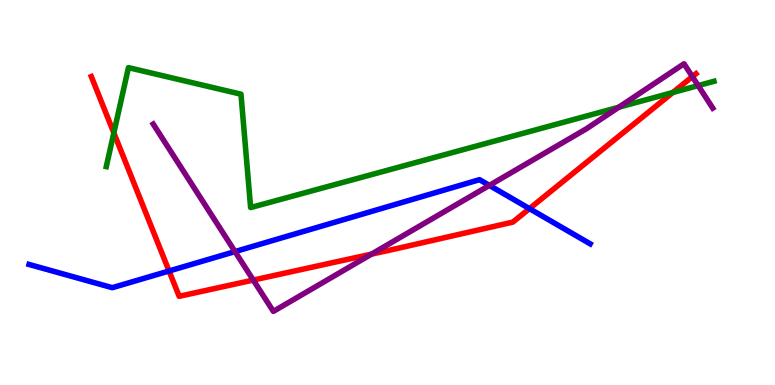[{'lines': ['blue', 'red'], 'intersections': [{'x': 2.18, 'y': 2.96}, {'x': 6.83, 'y': 4.58}]}, {'lines': ['green', 'red'], 'intersections': [{'x': 1.47, 'y': 6.55}, {'x': 8.68, 'y': 7.6}]}, {'lines': ['purple', 'red'], 'intersections': [{'x': 3.27, 'y': 2.73}, {'x': 4.79, 'y': 3.4}, {'x': 8.93, 'y': 8.01}]}, {'lines': ['blue', 'green'], 'intersections': []}, {'lines': ['blue', 'purple'], 'intersections': [{'x': 3.03, 'y': 3.47}, {'x': 6.31, 'y': 5.18}]}, {'lines': ['green', 'purple'], 'intersections': [{'x': 7.98, 'y': 7.21}, {'x': 9.01, 'y': 7.78}]}]